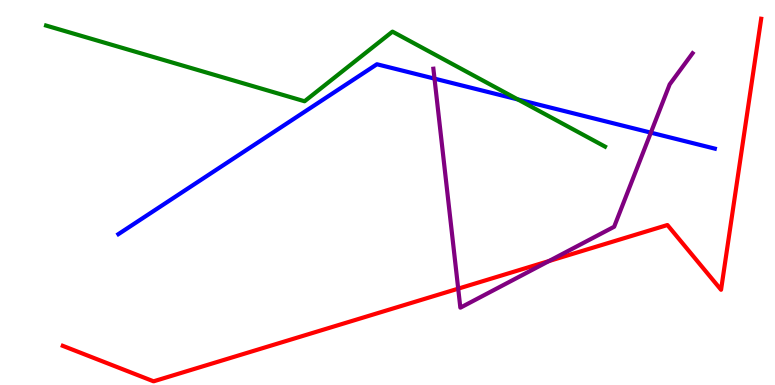[{'lines': ['blue', 'red'], 'intersections': []}, {'lines': ['green', 'red'], 'intersections': []}, {'lines': ['purple', 'red'], 'intersections': [{'x': 5.91, 'y': 2.5}, {'x': 7.08, 'y': 3.22}]}, {'lines': ['blue', 'green'], 'intersections': [{'x': 6.68, 'y': 7.42}]}, {'lines': ['blue', 'purple'], 'intersections': [{'x': 5.61, 'y': 7.96}, {'x': 8.4, 'y': 6.55}]}, {'lines': ['green', 'purple'], 'intersections': []}]